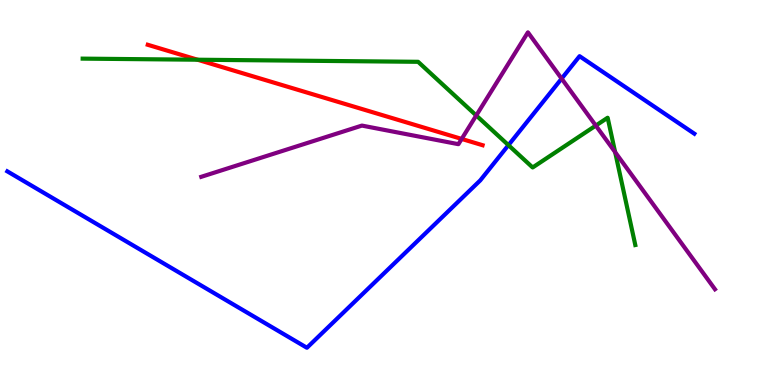[{'lines': ['blue', 'red'], 'intersections': []}, {'lines': ['green', 'red'], 'intersections': [{'x': 2.55, 'y': 8.45}]}, {'lines': ['purple', 'red'], 'intersections': [{'x': 5.96, 'y': 6.39}]}, {'lines': ['blue', 'green'], 'intersections': [{'x': 6.56, 'y': 6.23}]}, {'lines': ['blue', 'purple'], 'intersections': [{'x': 7.25, 'y': 7.96}]}, {'lines': ['green', 'purple'], 'intersections': [{'x': 6.15, 'y': 7.0}, {'x': 7.69, 'y': 6.74}, {'x': 7.94, 'y': 6.05}]}]